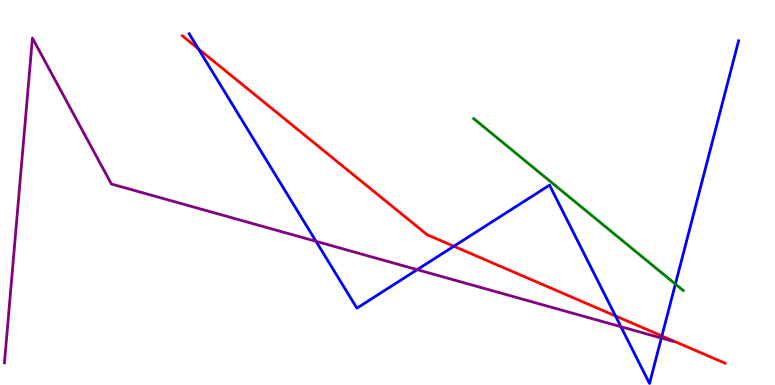[{'lines': ['blue', 'red'], 'intersections': [{'x': 2.56, 'y': 8.73}, {'x': 5.86, 'y': 3.6}, {'x': 7.94, 'y': 1.79}, {'x': 8.54, 'y': 1.27}]}, {'lines': ['green', 'red'], 'intersections': []}, {'lines': ['purple', 'red'], 'intersections': []}, {'lines': ['blue', 'green'], 'intersections': [{'x': 8.71, 'y': 2.62}]}, {'lines': ['blue', 'purple'], 'intersections': [{'x': 4.08, 'y': 3.73}, {'x': 5.38, 'y': 3.0}, {'x': 8.01, 'y': 1.51}, {'x': 8.53, 'y': 1.22}]}, {'lines': ['green', 'purple'], 'intersections': []}]